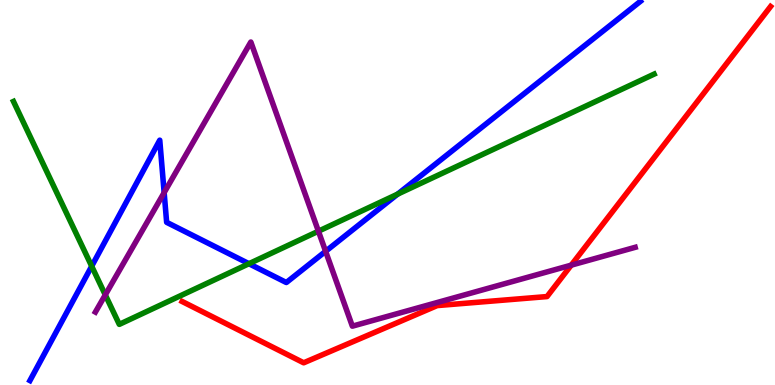[{'lines': ['blue', 'red'], 'intersections': []}, {'lines': ['green', 'red'], 'intersections': []}, {'lines': ['purple', 'red'], 'intersections': [{'x': 7.37, 'y': 3.11}]}, {'lines': ['blue', 'green'], 'intersections': [{'x': 1.18, 'y': 3.09}, {'x': 3.21, 'y': 3.15}, {'x': 5.13, 'y': 4.96}]}, {'lines': ['blue', 'purple'], 'intersections': [{'x': 2.12, 'y': 5.0}, {'x': 4.2, 'y': 3.47}]}, {'lines': ['green', 'purple'], 'intersections': [{'x': 1.36, 'y': 2.34}, {'x': 4.11, 'y': 3.99}]}]